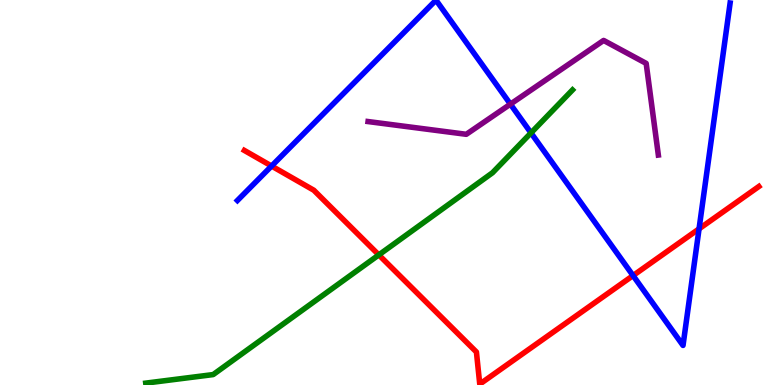[{'lines': ['blue', 'red'], 'intersections': [{'x': 3.5, 'y': 5.69}, {'x': 8.17, 'y': 2.84}, {'x': 9.02, 'y': 4.06}]}, {'lines': ['green', 'red'], 'intersections': [{'x': 4.89, 'y': 3.38}]}, {'lines': ['purple', 'red'], 'intersections': []}, {'lines': ['blue', 'green'], 'intersections': [{'x': 6.85, 'y': 6.55}]}, {'lines': ['blue', 'purple'], 'intersections': [{'x': 6.59, 'y': 7.29}]}, {'lines': ['green', 'purple'], 'intersections': []}]